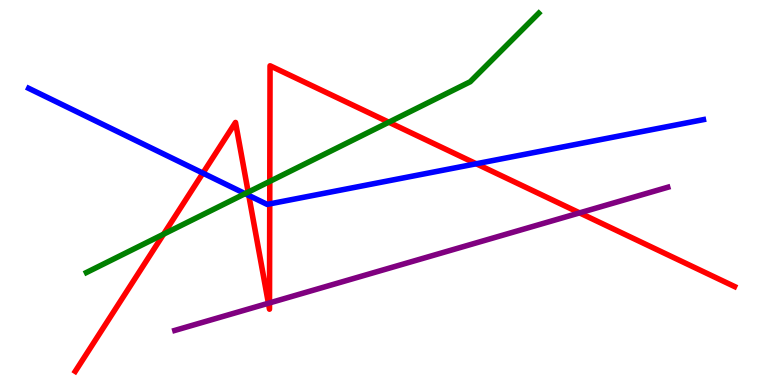[{'lines': ['blue', 'red'], 'intersections': [{'x': 2.62, 'y': 5.5}, {'x': 3.21, 'y': 4.92}, {'x': 3.48, 'y': 4.7}, {'x': 6.14, 'y': 5.75}]}, {'lines': ['green', 'red'], 'intersections': [{'x': 2.11, 'y': 3.92}, {'x': 3.2, 'y': 5.01}, {'x': 3.48, 'y': 5.29}, {'x': 5.02, 'y': 6.83}]}, {'lines': ['purple', 'red'], 'intersections': [{'x': 3.46, 'y': 2.12}, {'x': 3.48, 'y': 2.13}, {'x': 7.48, 'y': 4.47}]}, {'lines': ['blue', 'green'], 'intersections': [{'x': 3.16, 'y': 4.97}]}, {'lines': ['blue', 'purple'], 'intersections': []}, {'lines': ['green', 'purple'], 'intersections': []}]